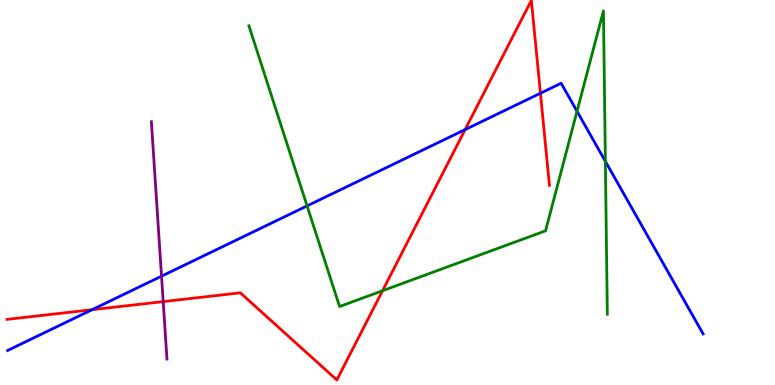[{'lines': ['blue', 'red'], 'intersections': [{'x': 1.19, 'y': 1.96}, {'x': 6.0, 'y': 6.63}, {'x': 6.97, 'y': 7.58}]}, {'lines': ['green', 'red'], 'intersections': [{'x': 4.94, 'y': 2.45}]}, {'lines': ['purple', 'red'], 'intersections': [{'x': 2.11, 'y': 2.17}]}, {'lines': ['blue', 'green'], 'intersections': [{'x': 3.96, 'y': 4.65}, {'x': 7.45, 'y': 7.11}, {'x': 7.81, 'y': 5.81}]}, {'lines': ['blue', 'purple'], 'intersections': [{'x': 2.08, 'y': 2.83}]}, {'lines': ['green', 'purple'], 'intersections': []}]